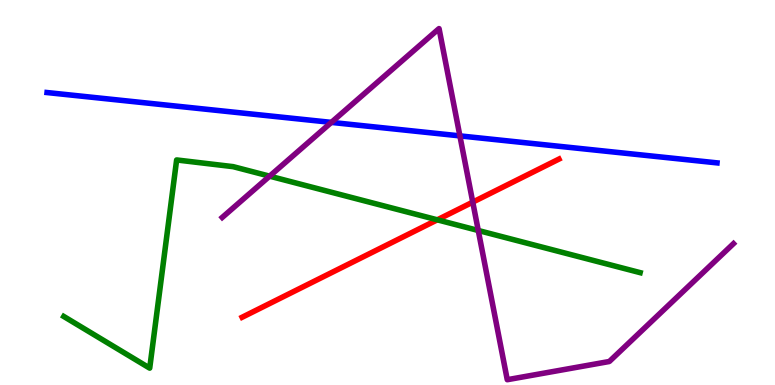[{'lines': ['blue', 'red'], 'intersections': []}, {'lines': ['green', 'red'], 'intersections': [{'x': 5.64, 'y': 4.29}]}, {'lines': ['purple', 'red'], 'intersections': [{'x': 6.1, 'y': 4.75}]}, {'lines': ['blue', 'green'], 'intersections': []}, {'lines': ['blue', 'purple'], 'intersections': [{'x': 4.28, 'y': 6.82}, {'x': 5.93, 'y': 6.47}]}, {'lines': ['green', 'purple'], 'intersections': [{'x': 3.48, 'y': 5.42}, {'x': 6.17, 'y': 4.01}]}]